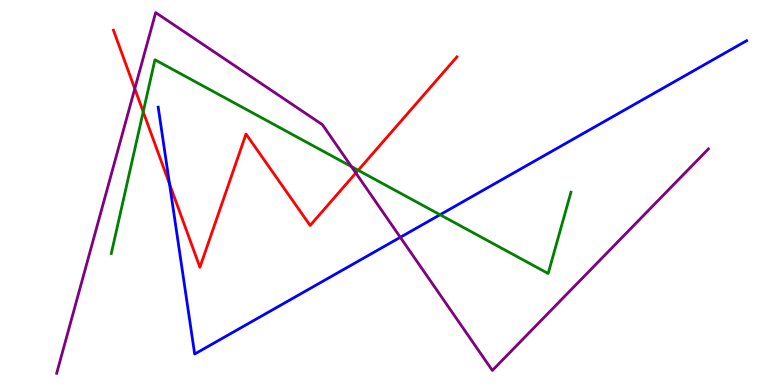[{'lines': ['blue', 'red'], 'intersections': [{'x': 2.19, 'y': 5.22}]}, {'lines': ['green', 'red'], 'intersections': [{'x': 1.85, 'y': 7.1}, {'x': 4.62, 'y': 5.58}]}, {'lines': ['purple', 'red'], 'intersections': [{'x': 1.74, 'y': 7.7}, {'x': 4.59, 'y': 5.51}]}, {'lines': ['blue', 'green'], 'intersections': [{'x': 5.68, 'y': 4.42}]}, {'lines': ['blue', 'purple'], 'intersections': [{'x': 5.17, 'y': 3.84}]}, {'lines': ['green', 'purple'], 'intersections': [{'x': 4.53, 'y': 5.67}]}]